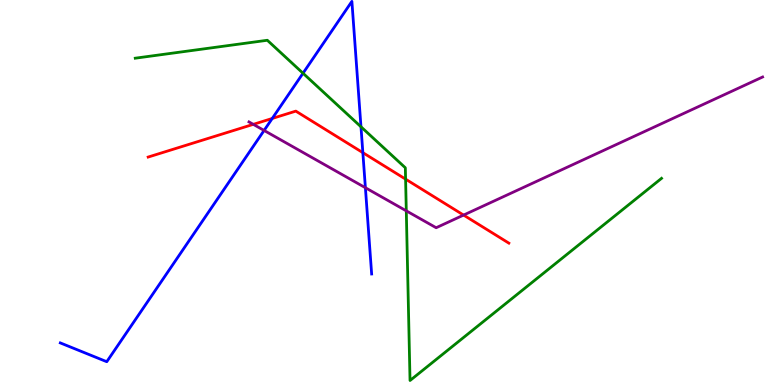[{'lines': ['blue', 'red'], 'intersections': [{'x': 3.51, 'y': 6.92}, {'x': 4.68, 'y': 6.03}]}, {'lines': ['green', 'red'], 'intersections': [{'x': 5.23, 'y': 5.35}]}, {'lines': ['purple', 'red'], 'intersections': [{'x': 3.27, 'y': 6.77}, {'x': 5.98, 'y': 4.41}]}, {'lines': ['blue', 'green'], 'intersections': [{'x': 3.91, 'y': 8.1}, {'x': 4.66, 'y': 6.71}]}, {'lines': ['blue', 'purple'], 'intersections': [{'x': 3.41, 'y': 6.61}, {'x': 4.71, 'y': 5.12}]}, {'lines': ['green', 'purple'], 'intersections': [{'x': 5.24, 'y': 4.52}]}]